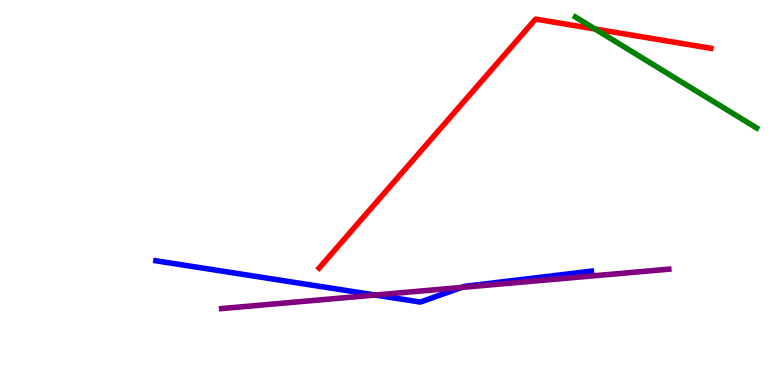[{'lines': ['blue', 'red'], 'intersections': []}, {'lines': ['green', 'red'], 'intersections': [{'x': 7.68, 'y': 9.25}]}, {'lines': ['purple', 'red'], 'intersections': []}, {'lines': ['blue', 'green'], 'intersections': []}, {'lines': ['blue', 'purple'], 'intersections': [{'x': 4.84, 'y': 2.34}, {'x': 5.96, 'y': 2.53}]}, {'lines': ['green', 'purple'], 'intersections': []}]